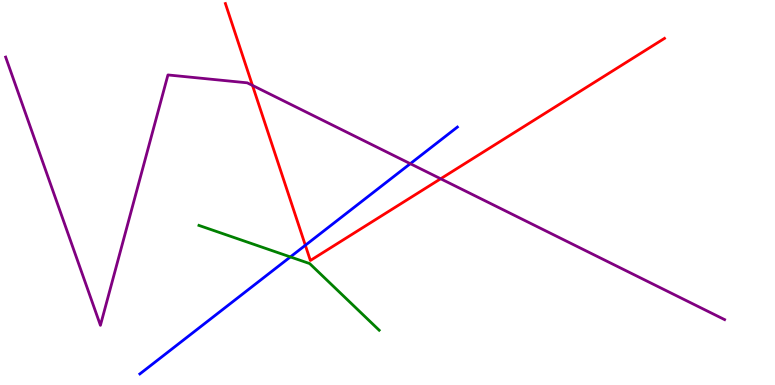[{'lines': ['blue', 'red'], 'intersections': [{'x': 3.94, 'y': 3.63}]}, {'lines': ['green', 'red'], 'intersections': []}, {'lines': ['purple', 'red'], 'intersections': [{'x': 3.26, 'y': 7.78}, {'x': 5.69, 'y': 5.36}]}, {'lines': ['blue', 'green'], 'intersections': [{'x': 3.75, 'y': 3.33}]}, {'lines': ['blue', 'purple'], 'intersections': [{'x': 5.29, 'y': 5.75}]}, {'lines': ['green', 'purple'], 'intersections': []}]